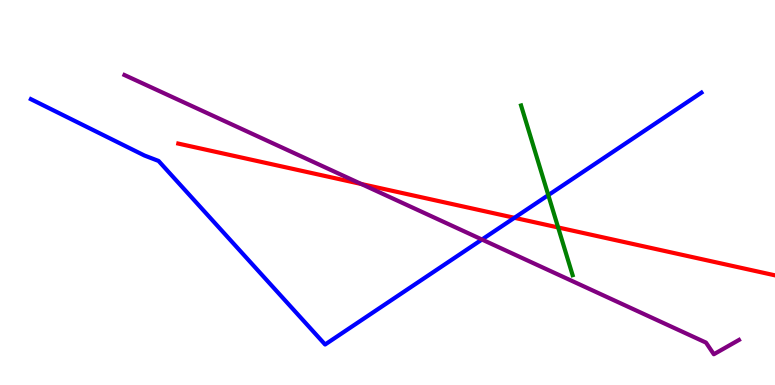[{'lines': ['blue', 'red'], 'intersections': [{'x': 6.64, 'y': 4.34}]}, {'lines': ['green', 'red'], 'intersections': [{'x': 7.2, 'y': 4.09}]}, {'lines': ['purple', 'red'], 'intersections': [{'x': 4.66, 'y': 5.22}]}, {'lines': ['blue', 'green'], 'intersections': [{'x': 7.07, 'y': 4.93}]}, {'lines': ['blue', 'purple'], 'intersections': [{'x': 6.22, 'y': 3.78}]}, {'lines': ['green', 'purple'], 'intersections': []}]